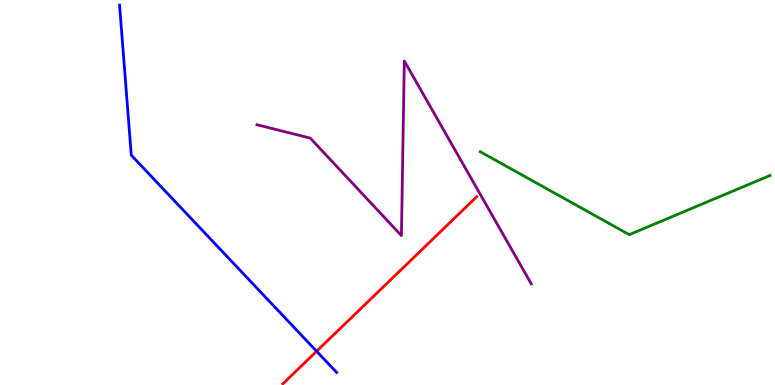[{'lines': ['blue', 'red'], 'intersections': [{'x': 4.09, 'y': 0.876}]}, {'lines': ['green', 'red'], 'intersections': []}, {'lines': ['purple', 'red'], 'intersections': []}, {'lines': ['blue', 'green'], 'intersections': []}, {'lines': ['blue', 'purple'], 'intersections': []}, {'lines': ['green', 'purple'], 'intersections': []}]